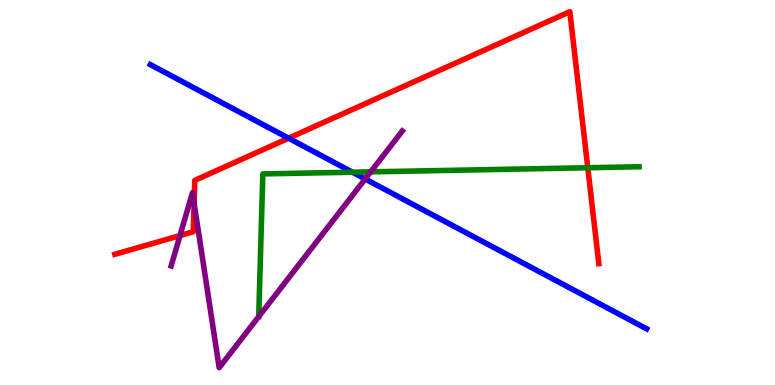[{'lines': ['blue', 'red'], 'intersections': [{'x': 3.72, 'y': 6.41}]}, {'lines': ['green', 'red'], 'intersections': [{'x': 7.58, 'y': 5.64}]}, {'lines': ['purple', 'red'], 'intersections': [{'x': 2.32, 'y': 3.88}, {'x': 2.5, 'y': 4.72}]}, {'lines': ['blue', 'green'], 'intersections': [{'x': 4.55, 'y': 5.53}]}, {'lines': ['blue', 'purple'], 'intersections': [{'x': 4.71, 'y': 5.35}]}, {'lines': ['green', 'purple'], 'intersections': [{'x': 4.78, 'y': 5.54}]}]